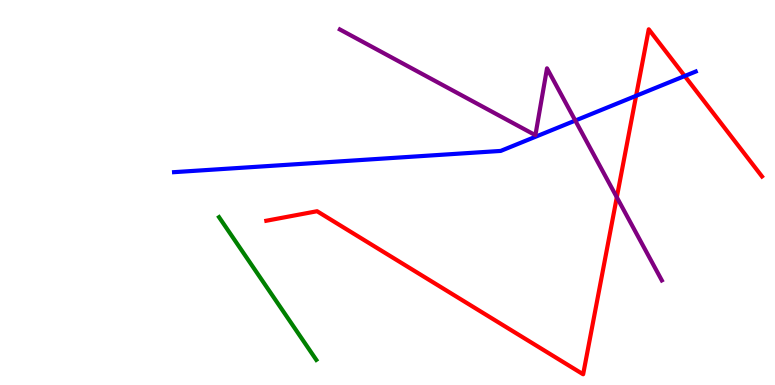[{'lines': ['blue', 'red'], 'intersections': [{'x': 8.21, 'y': 7.51}, {'x': 8.84, 'y': 8.03}]}, {'lines': ['green', 'red'], 'intersections': []}, {'lines': ['purple', 'red'], 'intersections': [{'x': 7.96, 'y': 4.88}]}, {'lines': ['blue', 'green'], 'intersections': []}, {'lines': ['blue', 'purple'], 'intersections': [{'x': 7.42, 'y': 6.87}]}, {'lines': ['green', 'purple'], 'intersections': []}]